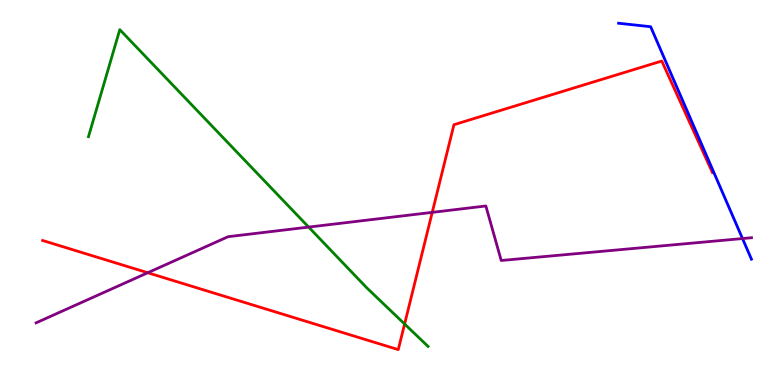[{'lines': ['blue', 'red'], 'intersections': []}, {'lines': ['green', 'red'], 'intersections': [{'x': 5.22, 'y': 1.58}]}, {'lines': ['purple', 'red'], 'intersections': [{'x': 1.91, 'y': 2.92}, {'x': 5.58, 'y': 4.48}]}, {'lines': ['blue', 'green'], 'intersections': []}, {'lines': ['blue', 'purple'], 'intersections': [{'x': 9.58, 'y': 3.8}]}, {'lines': ['green', 'purple'], 'intersections': [{'x': 3.98, 'y': 4.1}]}]